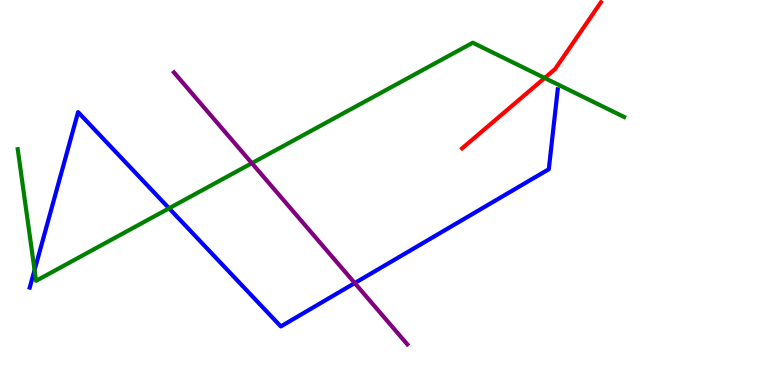[{'lines': ['blue', 'red'], 'intersections': []}, {'lines': ['green', 'red'], 'intersections': [{'x': 7.03, 'y': 7.97}]}, {'lines': ['purple', 'red'], 'intersections': []}, {'lines': ['blue', 'green'], 'intersections': [{'x': 0.446, 'y': 2.99}, {'x': 2.18, 'y': 4.59}]}, {'lines': ['blue', 'purple'], 'intersections': [{'x': 4.58, 'y': 2.65}]}, {'lines': ['green', 'purple'], 'intersections': [{'x': 3.25, 'y': 5.76}]}]